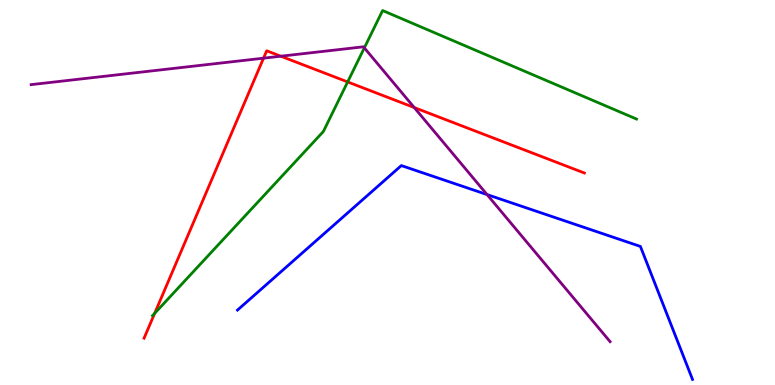[{'lines': ['blue', 'red'], 'intersections': []}, {'lines': ['green', 'red'], 'intersections': [{'x': 2.0, 'y': 1.86}, {'x': 4.49, 'y': 7.87}]}, {'lines': ['purple', 'red'], 'intersections': [{'x': 3.4, 'y': 8.49}, {'x': 3.62, 'y': 8.54}, {'x': 5.35, 'y': 7.21}]}, {'lines': ['blue', 'green'], 'intersections': []}, {'lines': ['blue', 'purple'], 'intersections': [{'x': 6.28, 'y': 4.95}]}, {'lines': ['green', 'purple'], 'intersections': [{'x': 4.7, 'y': 8.76}]}]